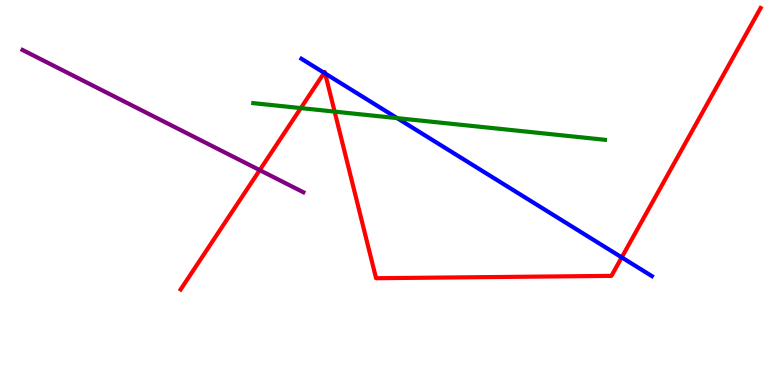[{'lines': ['blue', 'red'], 'intersections': [{'x': 4.18, 'y': 8.11}, {'x': 4.2, 'y': 8.09}, {'x': 8.02, 'y': 3.31}]}, {'lines': ['green', 'red'], 'intersections': [{'x': 3.88, 'y': 7.19}, {'x': 4.32, 'y': 7.1}]}, {'lines': ['purple', 'red'], 'intersections': [{'x': 3.35, 'y': 5.58}]}, {'lines': ['blue', 'green'], 'intersections': [{'x': 5.12, 'y': 6.93}]}, {'lines': ['blue', 'purple'], 'intersections': []}, {'lines': ['green', 'purple'], 'intersections': []}]